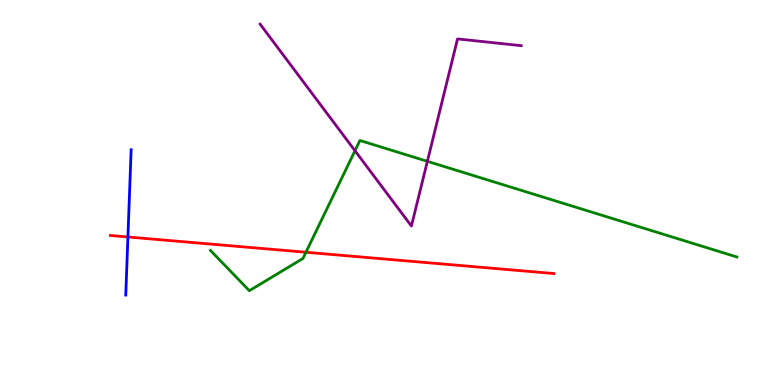[{'lines': ['blue', 'red'], 'intersections': [{'x': 1.65, 'y': 3.84}]}, {'lines': ['green', 'red'], 'intersections': [{'x': 3.95, 'y': 3.45}]}, {'lines': ['purple', 'red'], 'intersections': []}, {'lines': ['blue', 'green'], 'intersections': []}, {'lines': ['blue', 'purple'], 'intersections': []}, {'lines': ['green', 'purple'], 'intersections': [{'x': 4.58, 'y': 6.08}, {'x': 5.51, 'y': 5.81}]}]